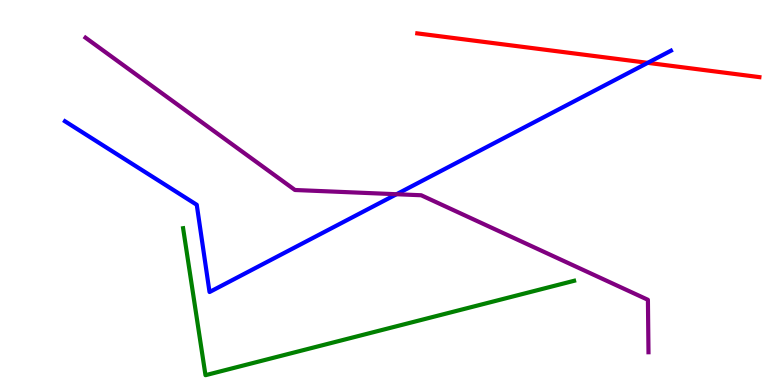[{'lines': ['blue', 'red'], 'intersections': [{'x': 8.36, 'y': 8.37}]}, {'lines': ['green', 'red'], 'intersections': []}, {'lines': ['purple', 'red'], 'intersections': []}, {'lines': ['blue', 'green'], 'intersections': []}, {'lines': ['blue', 'purple'], 'intersections': [{'x': 5.12, 'y': 4.96}]}, {'lines': ['green', 'purple'], 'intersections': []}]